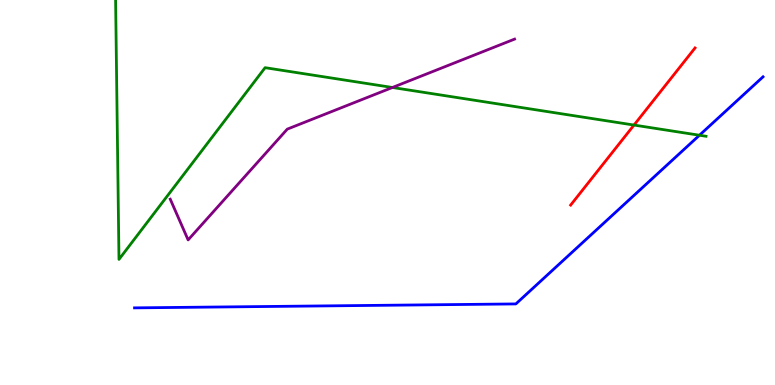[{'lines': ['blue', 'red'], 'intersections': []}, {'lines': ['green', 'red'], 'intersections': [{'x': 8.18, 'y': 6.75}]}, {'lines': ['purple', 'red'], 'intersections': []}, {'lines': ['blue', 'green'], 'intersections': [{'x': 9.03, 'y': 6.49}]}, {'lines': ['blue', 'purple'], 'intersections': []}, {'lines': ['green', 'purple'], 'intersections': [{'x': 5.06, 'y': 7.73}]}]